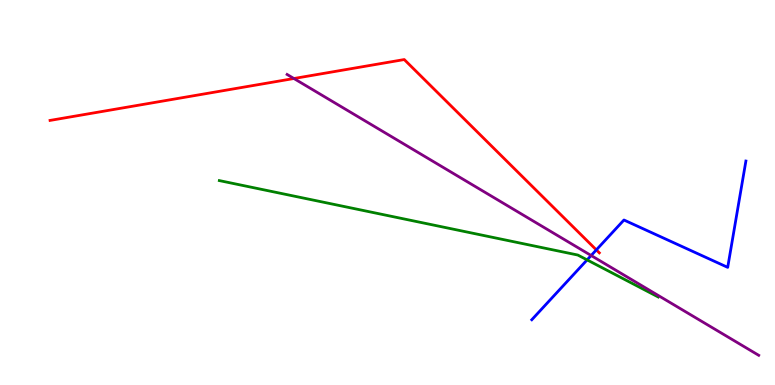[{'lines': ['blue', 'red'], 'intersections': [{'x': 7.69, 'y': 3.51}]}, {'lines': ['green', 'red'], 'intersections': []}, {'lines': ['purple', 'red'], 'intersections': [{'x': 3.79, 'y': 7.96}]}, {'lines': ['blue', 'green'], 'intersections': [{'x': 7.58, 'y': 3.25}]}, {'lines': ['blue', 'purple'], 'intersections': [{'x': 7.63, 'y': 3.36}]}, {'lines': ['green', 'purple'], 'intersections': []}]